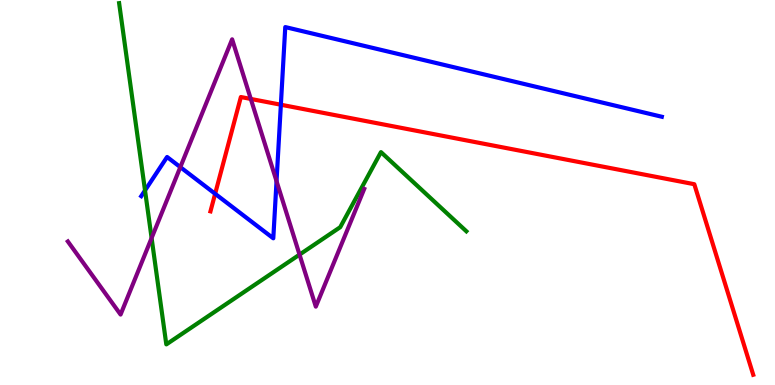[{'lines': ['blue', 'red'], 'intersections': [{'x': 2.78, 'y': 4.97}, {'x': 3.62, 'y': 7.28}]}, {'lines': ['green', 'red'], 'intersections': []}, {'lines': ['purple', 'red'], 'intersections': [{'x': 3.24, 'y': 7.43}]}, {'lines': ['blue', 'green'], 'intersections': [{'x': 1.87, 'y': 5.05}]}, {'lines': ['blue', 'purple'], 'intersections': [{'x': 2.33, 'y': 5.66}, {'x': 3.57, 'y': 5.29}]}, {'lines': ['green', 'purple'], 'intersections': [{'x': 1.96, 'y': 3.82}, {'x': 3.86, 'y': 3.39}]}]